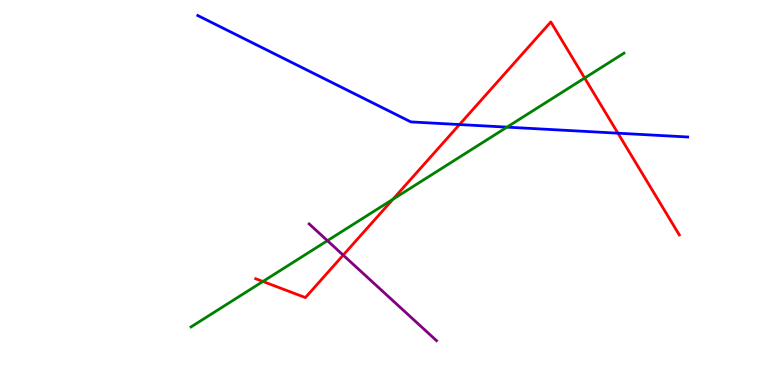[{'lines': ['blue', 'red'], 'intersections': [{'x': 5.93, 'y': 6.76}, {'x': 7.97, 'y': 6.54}]}, {'lines': ['green', 'red'], 'intersections': [{'x': 3.39, 'y': 2.69}, {'x': 5.07, 'y': 4.83}, {'x': 7.54, 'y': 7.97}]}, {'lines': ['purple', 'red'], 'intersections': [{'x': 4.43, 'y': 3.37}]}, {'lines': ['blue', 'green'], 'intersections': [{'x': 6.54, 'y': 6.7}]}, {'lines': ['blue', 'purple'], 'intersections': []}, {'lines': ['green', 'purple'], 'intersections': [{'x': 4.22, 'y': 3.75}]}]